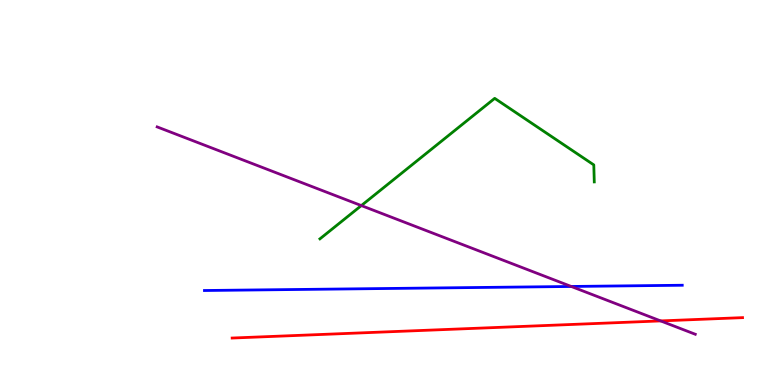[{'lines': ['blue', 'red'], 'intersections': []}, {'lines': ['green', 'red'], 'intersections': []}, {'lines': ['purple', 'red'], 'intersections': [{'x': 8.52, 'y': 1.66}]}, {'lines': ['blue', 'green'], 'intersections': []}, {'lines': ['blue', 'purple'], 'intersections': [{'x': 7.37, 'y': 2.56}]}, {'lines': ['green', 'purple'], 'intersections': [{'x': 4.66, 'y': 4.66}]}]